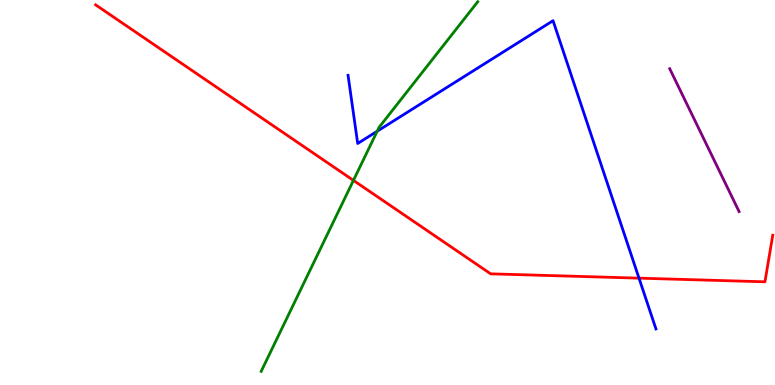[{'lines': ['blue', 'red'], 'intersections': [{'x': 8.25, 'y': 2.78}]}, {'lines': ['green', 'red'], 'intersections': [{'x': 4.56, 'y': 5.31}]}, {'lines': ['purple', 'red'], 'intersections': []}, {'lines': ['blue', 'green'], 'intersections': [{'x': 4.87, 'y': 6.59}]}, {'lines': ['blue', 'purple'], 'intersections': []}, {'lines': ['green', 'purple'], 'intersections': []}]